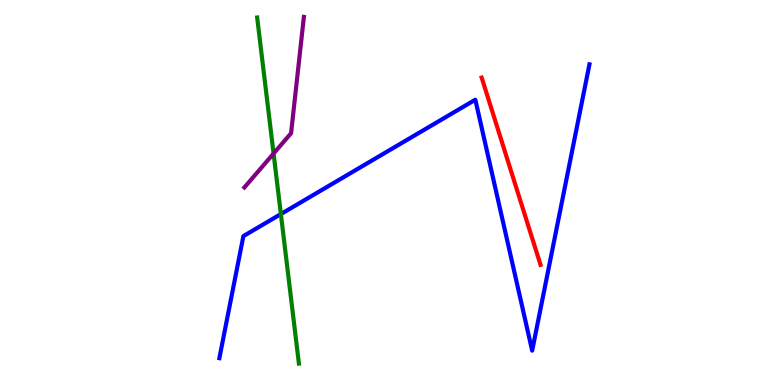[{'lines': ['blue', 'red'], 'intersections': []}, {'lines': ['green', 'red'], 'intersections': []}, {'lines': ['purple', 'red'], 'intersections': []}, {'lines': ['blue', 'green'], 'intersections': [{'x': 3.62, 'y': 4.44}]}, {'lines': ['blue', 'purple'], 'intersections': []}, {'lines': ['green', 'purple'], 'intersections': [{'x': 3.53, 'y': 6.01}]}]